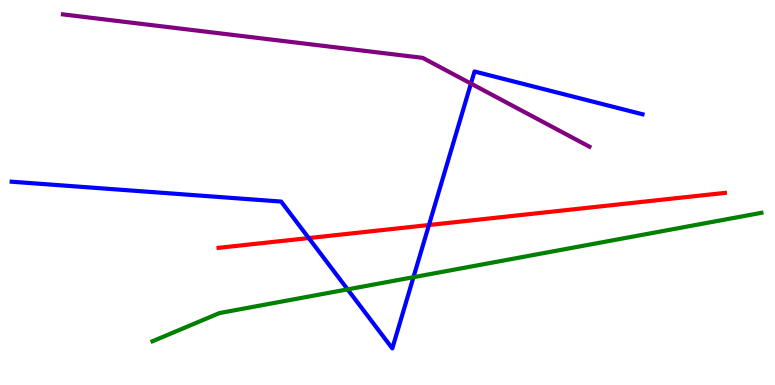[{'lines': ['blue', 'red'], 'intersections': [{'x': 3.98, 'y': 3.82}, {'x': 5.53, 'y': 4.16}]}, {'lines': ['green', 'red'], 'intersections': []}, {'lines': ['purple', 'red'], 'intersections': []}, {'lines': ['blue', 'green'], 'intersections': [{'x': 4.49, 'y': 2.48}, {'x': 5.34, 'y': 2.8}]}, {'lines': ['blue', 'purple'], 'intersections': [{'x': 6.08, 'y': 7.83}]}, {'lines': ['green', 'purple'], 'intersections': []}]